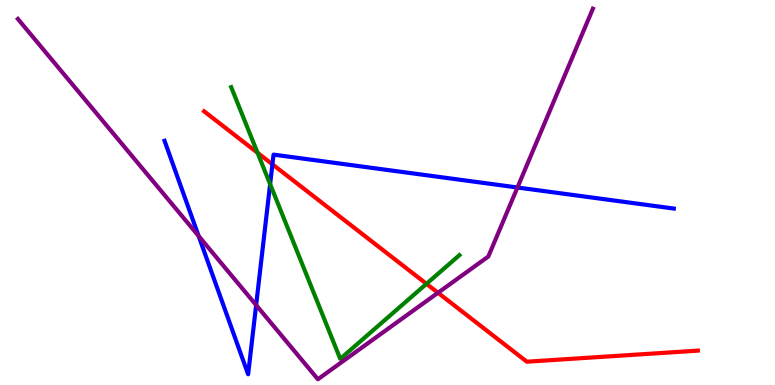[{'lines': ['blue', 'red'], 'intersections': [{'x': 3.52, 'y': 5.73}]}, {'lines': ['green', 'red'], 'intersections': [{'x': 3.32, 'y': 6.03}, {'x': 5.5, 'y': 2.63}]}, {'lines': ['purple', 'red'], 'intersections': [{'x': 5.65, 'y': 2.4}]}, {'lines': ['blue', 'green'], 'intersections': [{'x': 3.49, 'y': 5.22}]}, {'lines': ['blue', 'purple'], 'intersections': [{'x': 2.56, 'y': 3.87}, {'x': 3.31, 'y': 2.08}, {'x': 6.68, 'y': 5.13}]}, {'lines': ['green', 'purple'], 'intersections': []}]